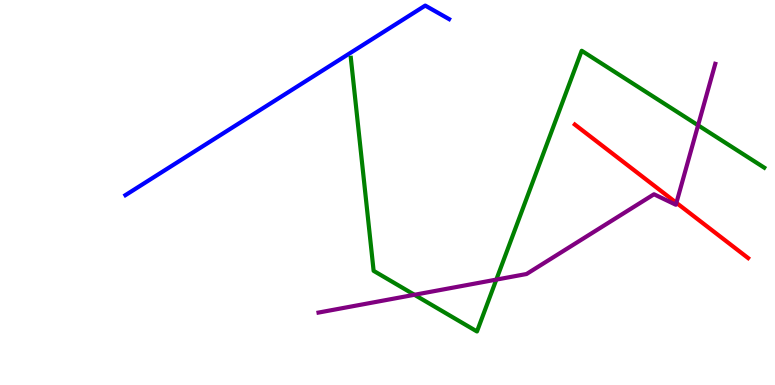[{'lines': ['blue', 'red'], 'intersections': []}, {'lines': ['green', 'red'], 'intersections': []}, {'lines': ['purple', 'red'], 'intersections': [{'x': 8.73, 'y': 4.73}]}, {'lines': ['blue', 'green'], 'intersections': []}, {'lines': ['blue', 'purple'], 'intersections': []}, {'lines': ['green', 'purple'], 'intersections': [{'x': 5.35, 'y': 2.34}, {'x': 6.4, 'y': 2.74}, {'x': 9.01, 'y': 6.75}]}]